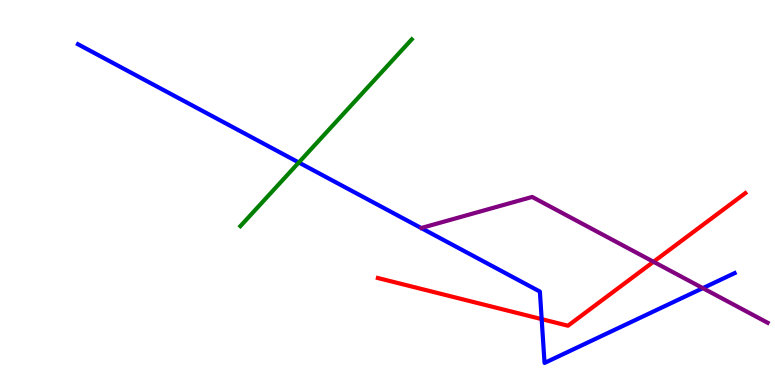[{'lines': ['blue', 'red'], 'intersections': [{'x': 6.99, 'y': 1.71}]}, {'lines': ['green', 'red'], 'intersections': []}, {'lines': ['purple', 'red'], 'intersections': [{'x': 8.43, 'y': 3.2}]}, {'lines': ['blue', 'green'], 'intersections': [{'x': 3.86, 'y': 5.78}]}, {'lines': ['blue', 'purple'], 'intersections': [{'x': 9.07, 'y': 2.52}]}, {'lines': ['green', 'purple'], 'intersections': []}]